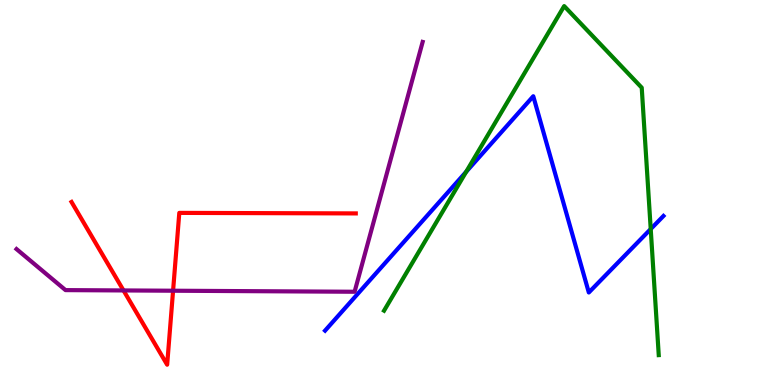[{'lines': ['blue', 'red'], 'intersections': []}, {'lines': ['green', 'red'], 'intersections': []}, {'lines': ['purple', 'red'], 'intersections': [{'x': 1.59, 'y': 2.46}, {'x': 2.23, 'y': 2.45}]}, {'lines': ['blue', 'green'], 'intersections': [{'x': 6.02, 'y': 5.54}, {'x': 8.4, 'y': 4.05}]}, {'lines': ['blue', 'purple'], 'intersections': []}, {'lines': ['green', 'purple'], 'intersections': []}]